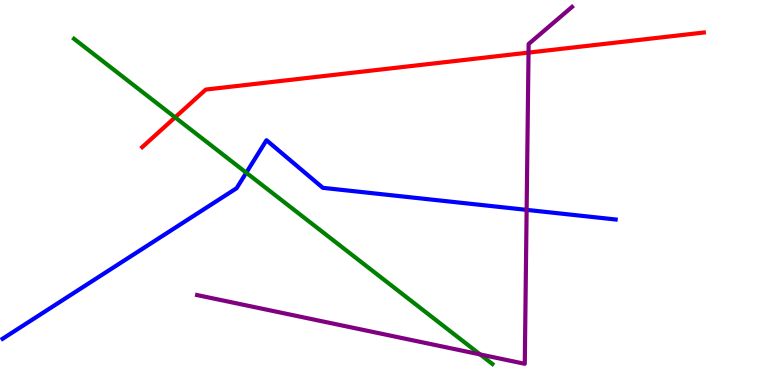[{'lines': ['blue', 'red'], 'intersections': []}, {'lines': ['green', 'red'], 'intersections': [{'x': 2.26, 'y': 6.95}]}, {'lines': ['purple', 'red'], 'intersections': [{'x': 6.82, 'y': 8.63}]}, {'lines': ['blue', 'green'], 'intersections': [{'x': 3.18, 'y': 5.51}]}, {'lines': ['blue', 'purple'], 'intersections': [{'x': 6.8, 'y': 4.55}]}, {'lines': ['green', 'purple'], 'intersections': [{'x': 6.19, 'y': 0.794}]}]